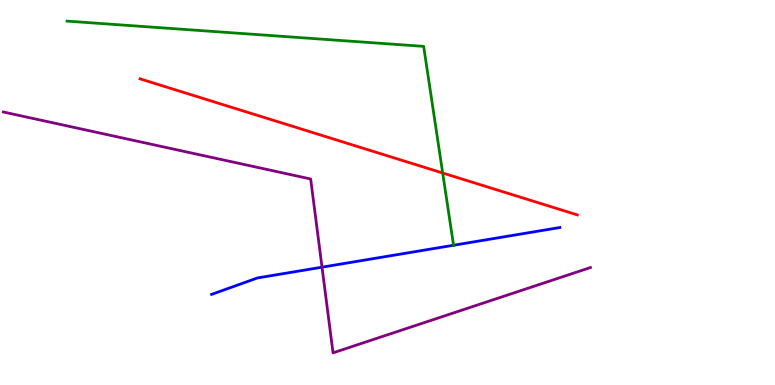[{'lines': ['blue', 'red'], 'intersections': []}, {'lines': ['green', 'red'], 'intersections': [{'x': 5.71, 'y': 5.51}]}, {'lines': ['purple', 'red'], 'intersections': []}, {'lines': ['blue', 'green'], 'intersections': [{'x': 5.85, 'y': 3.63}]}, {'lines': ['blue', 'purple'], 'intersections': [{'x': 4.16, 'y': 3.06}]}, {'lines': ['green', 'purple'], 'intersections': []}]